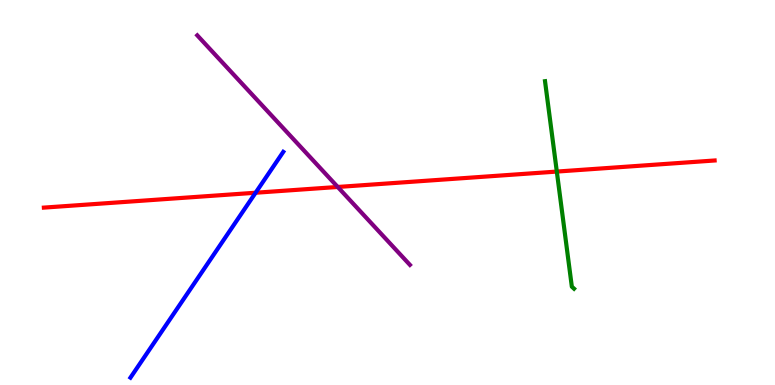[{'lines': ['blue', 'red'], 'intersections': [{'x': 3.3, 'y': 4.99}]}, {'lines': ['green', 'red'], 'intersections': [{'x': 7.18, 'y': 5.54}]}, {'lines': ['purple', 'red'], 'intersections': [{'x': 4.36, 'y': 5.14}]}, {'lines': ['blue', 'green'], 'intersections': []}, {'lines': ['blue', 'purple'], 'intersections': []}, {'lines': ['green', 'purple'], 'intersections': []}]